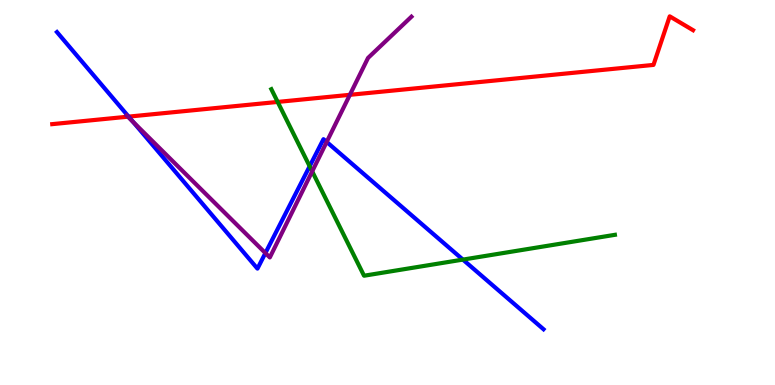[{'lines': ['blue', 'red'], 'intersections': [{'x': 1.66, 'y': 6.97}]}, {'lines': ['green', 'red'], 'intersections': [{'x': 3.58, 'y': 7.35}]}, {'lines': ['purple', 'red'], 'intersections': [{'x': 1.65, 'y': 6.97}, {'x': 4.51, 'y': 7.54}]}, {'lines': ['blue', 'green'], 'intersections': [{'x': 4.0, 'y': 5.68}, {'x': 5.97, 'y': 3.26}]}, {'lines': ['blue', 'purple'], 'intersections': [{'x': 1.72, 'y': 6.83}, {'x': 3.42, 'y': 3.43}, {'x': 4.22, 'y': 6.31}]}, {'lines': ['green', 'purple'], 'intersections': [{'x': 4.03, 'y': 5.55}]}]